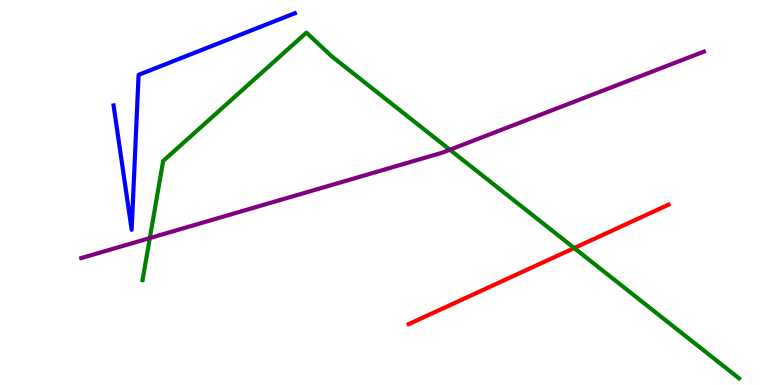[{'lines': ['blue', 'red'], 'intersections': []}, {'lines': ['green', 'red'], 'intersections': [{'x': 7.41, 'y': 3.56}]}, {'lines': ['purple', 'red'], 'intersections': []}, {'lines': ['blue', 'green'], 'intersections': []}, {'lines': ['blue', 'purple'], 'intersections': []}, {'lines': ['green', 'purple'], 'intersections': [{'x': 1.93, 'y': 3.82}, {'x': 5.8, 'y': 6.11}]}]